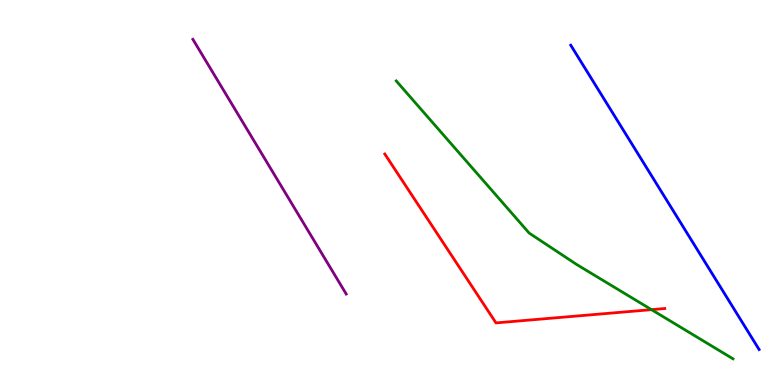[{'lines': ['blue', 'red'], 'intersections': []}, {'lines': ['green', 'red'], 'intersections': [{'x': 8.41, 'y': 1.96}]}, {'lines': ['purple', 'red'], 'intersections': []}, {'lines': ['blue', 'green'], 'intersections': []}, {'lines': ['blue', 'purple'], 'intersections': []}, {'lines': ['green', 'purple'], 'intersections': []}]